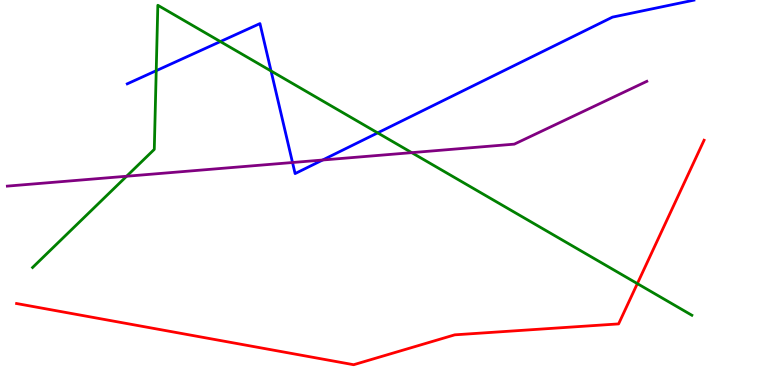[{'lines': ['blue', 'red'], 'intersections': []}, {'lines': ['green', 'red'], 'intersections': [{'x': 8.22, 'y': 2.63}]}, {'lines': ['purple', 'red'], 'intersections': []}, {'lines': ['blue', 'green'], 'intersections': [{'x': 2.02, 'y': 8.16}, {'x': 2.84, 'y': 8.92}, {'x': 3.5, 'y': 8.16}, {'x': 4.87, 'y': 6.55}]}, {'lines': ['blue', 'purple'], 'intersections': [{'x': 3.77, 'y': 5.78}, {'x': 4.16, 'y': 5.84}]}, {'lines': ['green', 'purple'], 'intersections': [{'x': 1.63, 'y': 5.42}, {'x': 5.31, 'y': 6.04}]}]